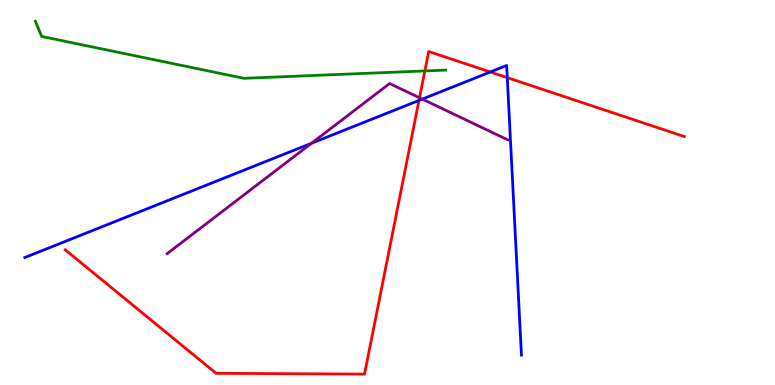[{'lines': ['blue', 'red'], 'intersections': [{'x': 5.41, 'y': 7.39}, {'x': 6.33, 'y': 8.13}, {'x': 6.55, 'y': 7.98}]}, {'lines': ['green', 'red'], 'intersections': [{'x': 5.48, 'y': 8.16}]}, {'lines': ['purple', 'red'], 'intersections': [{'x': 5.41, 'y': 7.46}]}, {'lines': ['blue', 'green'], 'intersections': []}, {'lines': ['blue', 'purple'], 'intersections': [{'x': 4.02, 'y': 6.28}, {'x': 5.45, 'y': 7.43}]}, {'lines': ['green', 'purple'], 'intersections': []}]